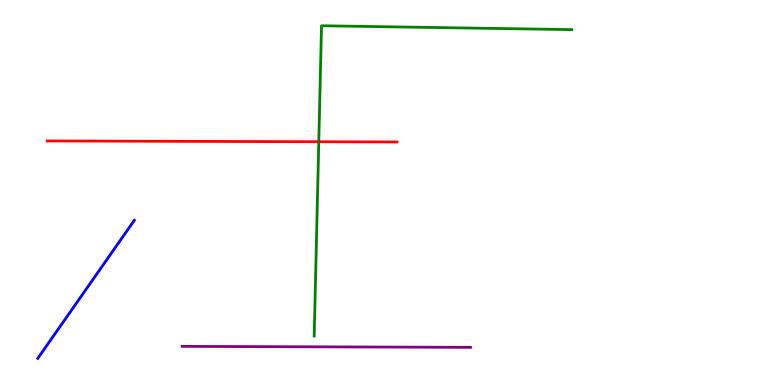[{'lines': ['blue', 'red'], 'intersections': []}, {'lines': ['green', 'red'], 'intersections': [{'x': 4.11, 'y': 6.32}]}, {'lines': ['purple', 'red'], 'intersections': []}, {'lines': ['blue', 'green'], 'intersections': []}, {'lines': ['blue', 'purple'], 'intersections': []}, {'lines': ['green', 'purple'], 'intersections': []}]